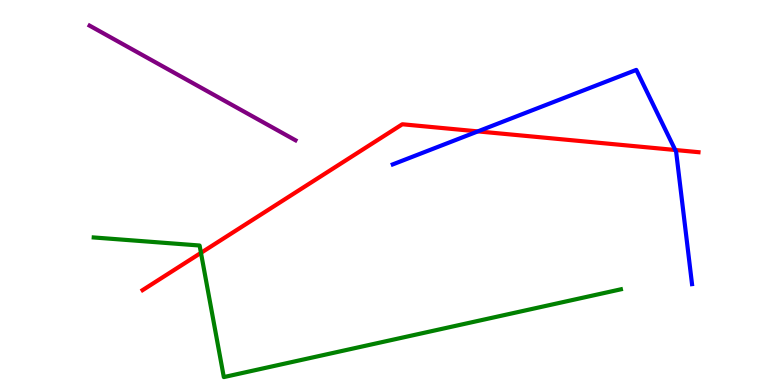[{'lines': ['blue', 'red'], 'intersections': [{'x': 6.17, 'y': 6.59}, {'x': 8.71, 'y': 6.1}]}, {'lines': ['green', 'red'], 'intersections': [{'x': 2.59, 'y': 3.43}]}, {'lines': ['purple', 'red'], 'intersections': []}, {'lines': ['blue', 'green'], 'intersections': []}, {'lines': ['blue', 'purple'], 'intersections': []}, {'lines': ['green', 'purple'], 'intersections': []}]